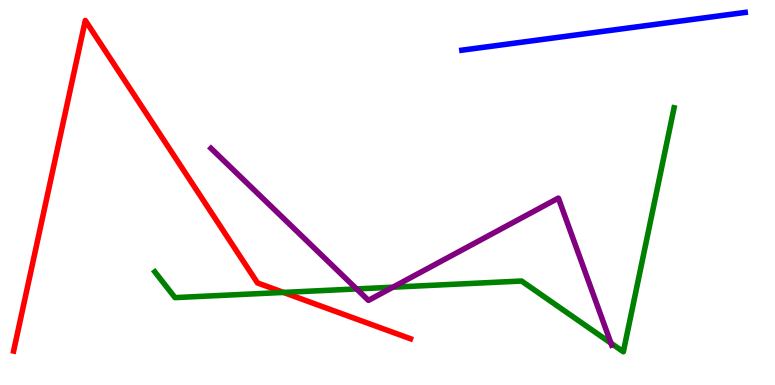[{'lines': ['blue', 'red'], 'intersections': []}, {'lines': ['green', 'red'], 'intersections': [{'x': 3.66, 'y': 2.4}]}, {'lines': ['purple', 'red'], 'intersections': []}, {'lines': ['blue', 'green'], 'intersections': []}, {'lines': ['blue', 'purple'], 'intersections': []}, {'lines': ['green', 'purple'], 'intersections': [{'x': 4.6, 'y': 2.5}, {'x': 5.07, 'y': 2.54}, {'x': 7.88, 'y': 1.09}]}]